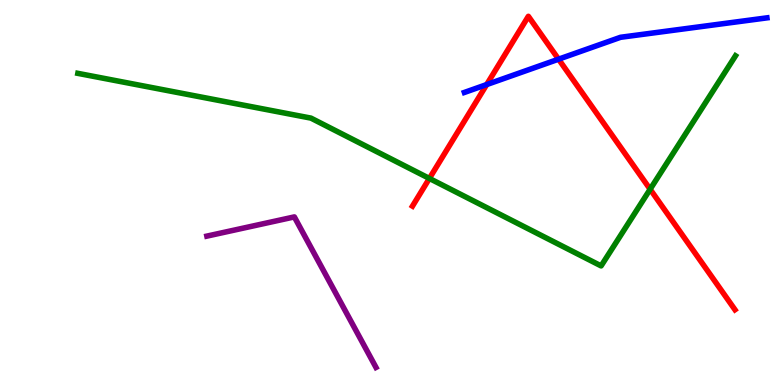[{'lines': ['blue', 'red'], 'intersections': [{'x': 6.28, 'y': 7.8}, {'x': 7.21, 'y': 8.46}]}, {'lines': ['green', 'red'], 'intersections': [{'x': 5.54, 'y': 5.37}, {'x': 8.39, 'y': 5.08}]}, {'lines': ['purple', 'red'], 'intersections': []}, {'lines': ['blue', 'green'], 'intersections': []}, {'lines': ['blue', 'purple'], 'intersections': []}, {'lines': ['green', 'purple'], 'intersections': []}]